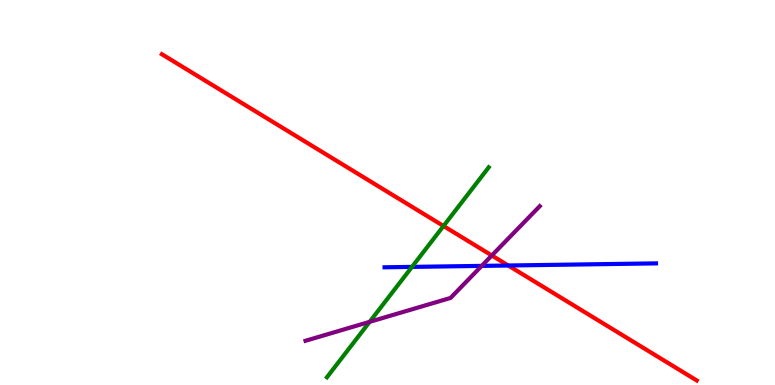[{'lines': ['blue', 'red'], 'intersections': [{'x': 6.56, 'y': 3.1}]}, {'lines': ['green', 'red'], 'intersections': [{'x': 5.72, 'y': 4.13}]}, {'lines': ['purple', 'red'], 'intersections': [{'x': 6.35, 'y': 3.36}]}, {'lines': ['blue', 'green'], 'intersections': [{'x': 5.32, 'y': 3.07}]}, {'lines': ['blue', 'purple'], 'intersections': [{'x': 6.22, 'y': 3.09}]}, {'lines': ['green', 'purple'], 'intersections': [{'x': 4.77, 'y': 1.64}]}]